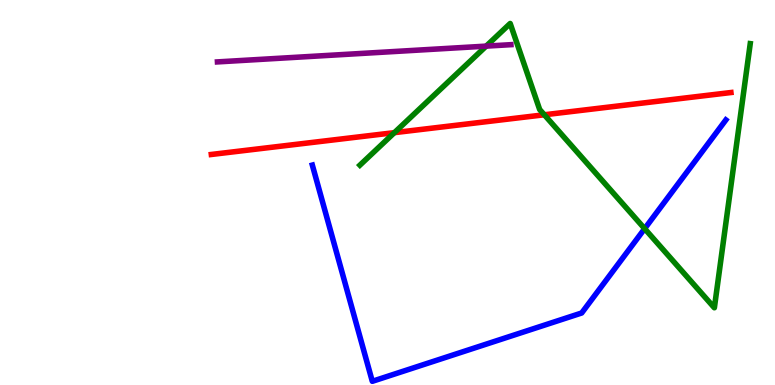[{'lines': ['blue', 'red'], 'intersections': []}, {'lines': ['green', 'red'], 'intersections': [{'x': 5.09, 'y': 6.55}, {'x': 7.02, 'y': 7.02}]}, {'lines': ['purple', 'red'], 'intersections': []}, {'lines': ['blue', 'green'], 'intersections': [{'x': 8.32, 'y': 4.06}]}, {'lines': ['blue', 'purple'], 'intersections': []}, {'lines': ['green', 'purple'], 'intersections': [{'x': 6.27, 'y': 8.8}]}]